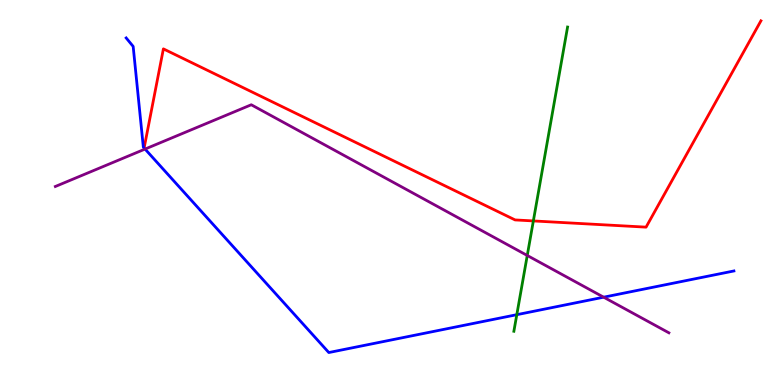[{'lines': ['blue', 'red'], 'intersections': []}, {'lines': ['green', 'red'], 'intersections': [{'x': 6.88, 'y': 4.26}]}, {'lines': ['purple', 'red'], 'intersections': []}, {'lines': ['blue', 'green'], 'intersections': [{'x': 6.67, 'y': 1.83}]}, {'lines': ['blue', 'purple'], 'intersections': [{'x': 1.87, 'y': 6.13}, {'x': 7.79, 'y': 2.28}]}, {'lines': ['green', 'purple'], 'intersections': [{'x': 6.8, 'y': 3.36}]}]